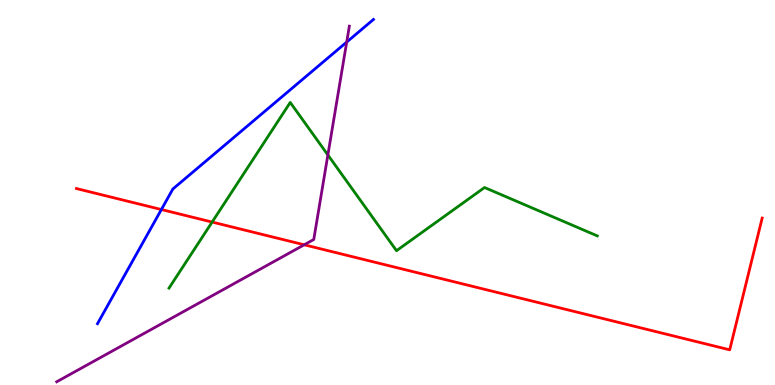[{'lines': ['blue', 'red'], 'intersections': [{'x': 2.08, 'y': 4.56}]}, {'lines': ['green', 'red'], 'intersections': [{'x': 2.74, 'y': 4.23}]}, {'lines': ['purple', 'red'], 'intersections': [{'x': 3.93, 'y': 3.64}]}, {'lines': ['blue', 'green'], 'intersections': []}, {'lines': ['blue', 'purple'], 'intersections': [{'x': 4.47, 'y': 8.91}]}, {'lines': ['green', 'purple'], 'intersections': [{'x': 4.23, 'y': 5.98}]}]